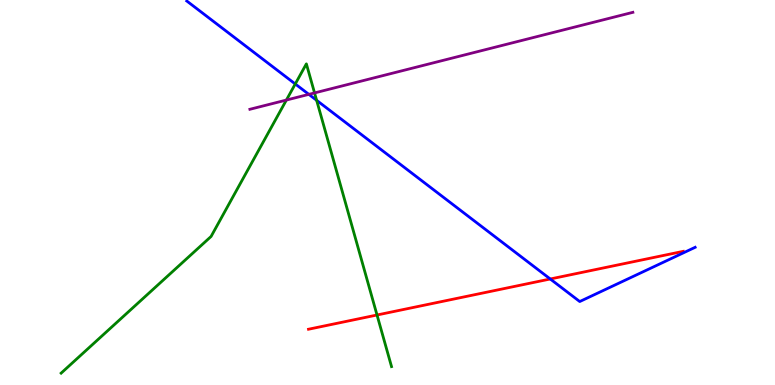[{'lines': ['blue', 'red'], 'intersections': [{'x': 7.1, 'y': 2.75}]}, {'lines': ['green', 'red'], 'intersections': [{'x': 4.86, 'y': 1.82}]}, {'lines': ['purple', 'red'], 'intersections': []}, {'lines': ['blue', 'green'], 'intersections': [{'x': 3.81, 'y': 7.82}, {'x': 4.09, 'y': 7.39}]}, {'lines': ['blue', 'purple'], 'intersections': [{'x': 3.99, 'y': 7.55}]}, {'lines': ['green', 'purple'], 'intersections': [{'x': 3.7, 'y': 7.4}, {'x': 4.06, 'y': 7.59}]}]